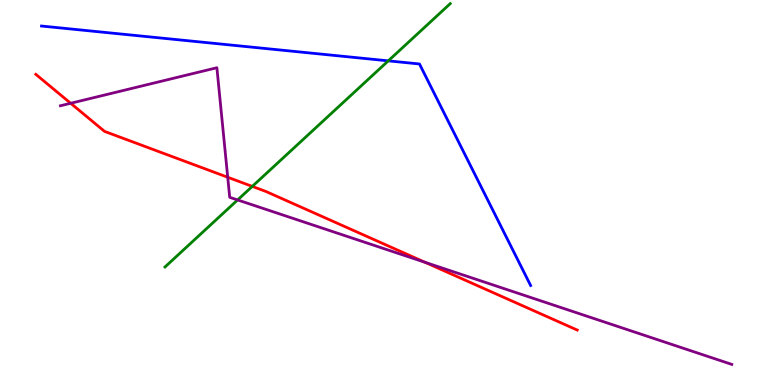[{'lines': ['blue', 'red'], 'intersections': []}, {'lines': ['green', 'red'], 'intersections': [{'x': 3.26, 'y': 5.16}]}, {'lines': ['purple', 'red'], 'intersections': [{'x': 0.912, 'y': 7.32}, {'x': 2.94, 'y': 5.4}, {'x': 5.49, 'y': 3.19}]}, {'lines': ['blue', 'green'], 'intersections': [{'x': 5.01, 'y': 8.42}]}, {'lines': ['blue', 'purple'], 'intersections': []}, {'lines': ['green', 'purple'], 'intersections': [{'x': 3.07, 'y': 4.81}]}]